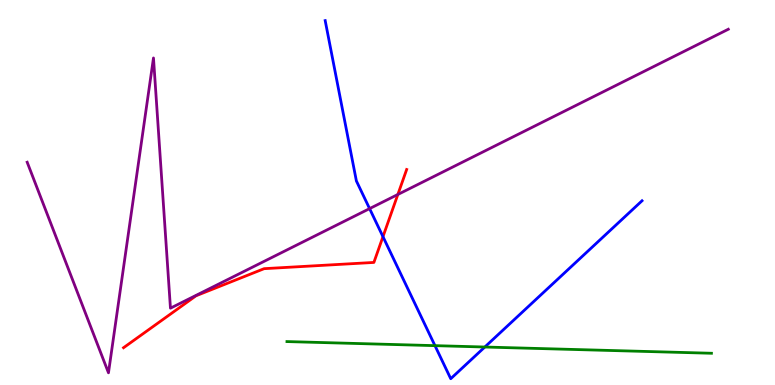[{'lines': ['blue', 'red'], 'intersections': [{'x': 4.94, 'y': 3.85}]}, {'lines': ['green', 'red'], 'intersections': []}, {'lines': ['purple', 'red'], 'intersections': [{'x': 5.13, 'y': 4.95}]}, {'lines': ['blue', 'green'], 'intersections': [{'x': 5.61, 'y': 1.02}, {'x': 6.26, 'y': 0.986}]}, {'lines': ['blue', 'purple'], 'intersections': [{'x': 4.77, 'y': 4.58}]}, {'lines': ['green', 'purple'], 'intersections': []}]